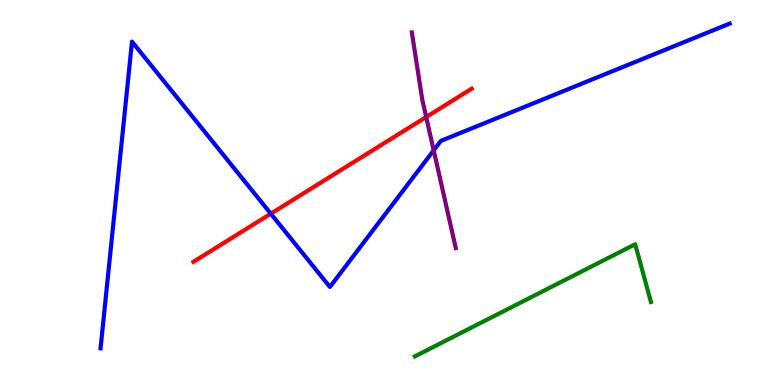[{'lines': ['blue', 'red'], 'intersections': [{'x': 3.49, 'y': 4.45}]}, {'lines': ['green', 'red'], 'intersections': []}, {'lines': ['purple', 'red'], 'intersections': [{'x': 5.5, 'y': 6.96}]}, {'lines': ['blue', 'green'], 'intersections': []}, {'lines': ['blue', 'purple'], 'intersections': [{'x': 5.6, 'y': 6.1}]}, {'lines': ['green', 'purple'], 'intersections': []}]